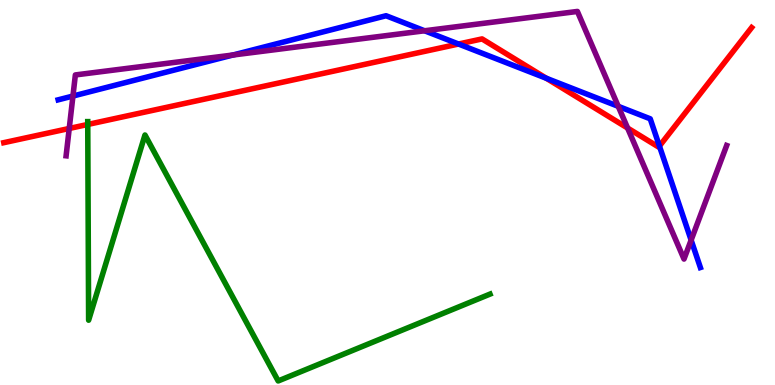[{'lines': ['blue', 'red'], 'intersections': [{'x': 5.92, 'y': 8.86}, {'x': 7.05, 'y': 7.97}, {'x': 8.51, 'y': 6.21}]}, {'lines': ['green', 'red'], 'intersections': [{'x': 1.13, 'y': 6.77}]}, {'lines': ['purple', 'red'], 'intersections': [{'x': 0.893, 'y': 6.66}, {'x': 8.1, 'y': 6.67}]}, {'lines': ['blue', 'green'], 'intersections': []}, {'lines': ['blue', 'purple'], 'intersections': [{'x': 0.941, 'y': 7.51}, {'x': 3.01, 'y': 8.57}, {'x': 5.48, 'y': 9.2}, {'x': 7.98, 'y': 7.24}, {'x': 8.92, 'y': 3.76}]}, {'lines': ['green', 'purple'], 'intersections': []}]